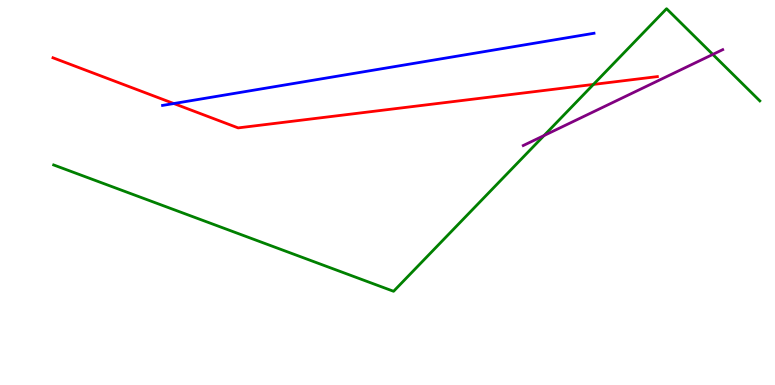[{'lines': ['blue', 'red'], 'intersections': [{'x': 2.24, 'y': 7.31}]}, {'lines': ['green', 'red'], 'intersections': [{'x': 7.66, 'y': 7.81}]}, {'lines': ['purple', 'red'], 'intersections': []}, {'lines': ['blue', 'green'], 'intersections': []}, {'lines': ['blue', 'purple'], 'intersections': []}, {'lines': ['green', 'purple'], 'intersections': [{'x': 7.02, 'y': 6.48}, {'x': 9.2, 'y': 8.59}]}]